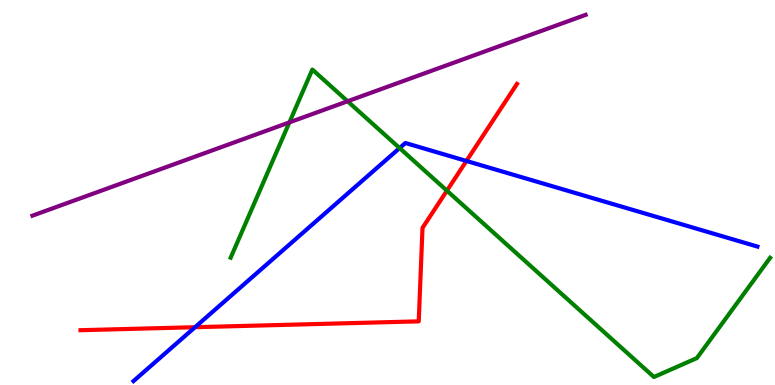[{'lines': ['blue', 'red'], 'intersections': [{'x': 2.52, 'y': 1.5}, {'x': 6.02, 'y': 5.82}]}, {'lines': ['green', 'red'], 'intersections': [{'x': 5.77, 'y': 5.05}]}, {'lines': ['purple', 'red'], 'intersections': []}, {'lines': ['blue', 'green'], 'intersections': [{'x': 5.16, 'y': 6.15}]}, {'lines': ['blue', 'purple'], 'intersections': []}, {'lines': ['green', 'purple'], 'intersections': [{'x': 3.73, 'y': 6.82}, {'x': 4.49, 'y': 7.37}]}]